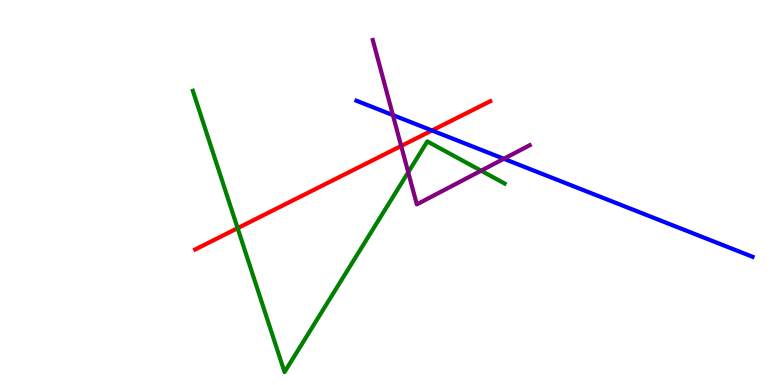[{'lines': ['blue', 'red'], 'intersections': [{'x': 5.57, 'y': 6.61}]}, {'lines': ['green', 'red'], 'intersections': [{'x': 3.07, 'y': 4.07}]}, {'lines': ['purple', 'red'], 'intersections': [{'x': 5.18, 'y': 6.21}]}, {'lines': ['blue', 'green'], 'intersections': []}, {'lines': ['blue', 'purple'], 'intersections': [{'x': 5.07, 'y': 7.01}, {'x': 6.5, 'y': 5.88}]}, {'lines': ['green', 'purple'], 'intersections': [{'x': 5.27, 'y': 5.53}, {'x': 6.21, 'y': 5.57}]}]